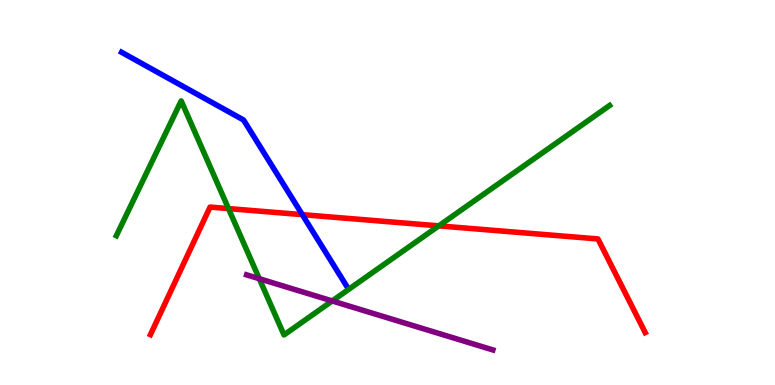[{'lines': ['blue', 'red'], 'intersections': [{'x': 3.9, 'y': 4.42}]}, {'lines': ['green', 'red'], 'intersections': [{'x': 2.95, 'y': 4.58}, {'x': 5.66, 'y': 4.13}]}, {'lines': ['purple', 'red'], 'intersections': []}, {'lines': ['blue', 'green'], 'intersections': []}, {'lines': ['blue', 'purple'], 'intersections': []}, {'lines': ['green', 'purple'], 'intersections': [{'x': 3.35, 'y': 2.76}, {'x': 4.29, 'y': 2.18}]}]